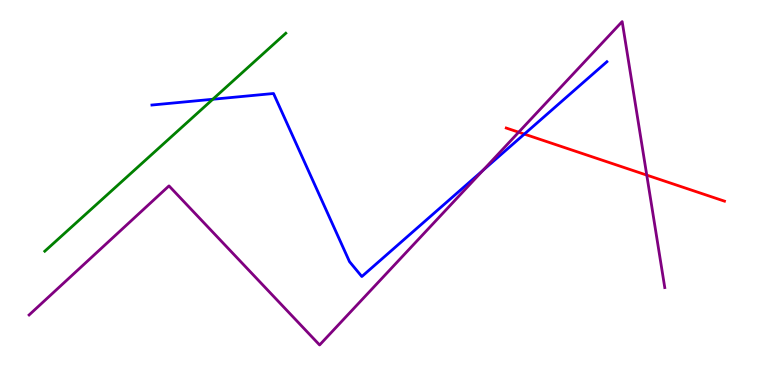[{'lines': ['blue', 'red'], 'intersections': [{'x': 6.77, 'y': 6.52}]}, {'lines': ['green', 'red'], 'intersections': []}, {'lines': ['purple', 'red'], 'intersections': [{'x': 6.69, 'y': 6.57}, {'x': 8.35, 'y': 5.45}]}, {'lines': ['blue', 'green'], 'intersections': [{'x': 2.75, 'y': 7.42}]}, {'lines': ['blue', 'purple'], 'intersections': [{'x': 6.23, 'y': 5.58}]}, {'lines': ['green', 'purple'], 'intersections': []}]